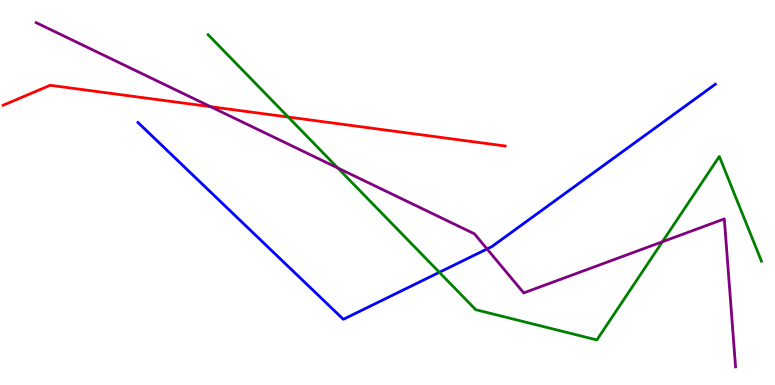[{'lines': ['blue', 'red'], 'intersections': []}, {'lines': ['green', 'red'], 'intersections': [{'x': 3.72, 'y': 6.96}]}, {'lines': ['purple', 'red'], 'intersections': [{'x': 2.72, 'y': 7.23}]}, {'lines': ['blue', 'green'], 'intersections': [{'x': 5.67, 'y': 2.93}]}, {'lines': ['blue', 'purple'], 'intersections': [{'x': 6.28, 'y': 3.53}]}, {'lines': ['green', 'purple'], 'intersections': [{'x': 4.36, 'y': 5.64}, {'x': 8.55, 'y': 3.72}]}]